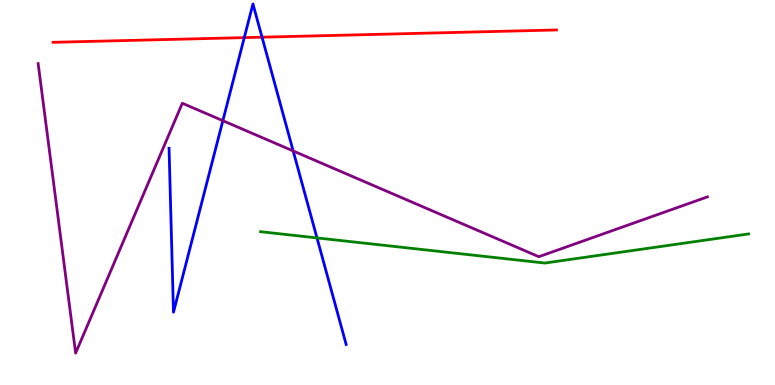[{'lines': ['blue', 'red'], 'intersections': [{'x': 3.15, 'y': 9.02}, {'x': 3.38, 'y': 9.03}]}, {'lines': ['green', 'red'], 'intersections': []}, {'lines': ['purple', 'red'], 'intersections': []}, {'lines': ['blue', 'green'], 'intersections': [{'x': 4.09, 'y': 3.82}]}, {'lines': ['blue', 'purple'], 'intersections': [{'x': 2.88, 'y': 6.87}, {'x': 3.78, 'y': 6.08}]}, {'lines': ['green', 'purple'], 'intersections': []}]